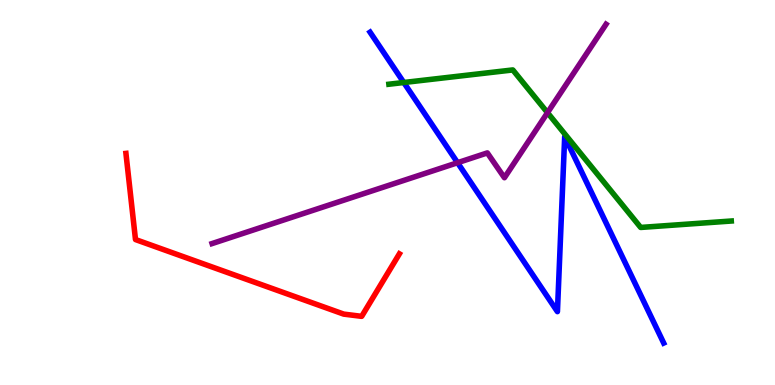[{'lines': ['blue', 'red'], 'intersections': []}, {'lines': ['green', 'red'], 'intersections': []}, {'lines': ['purple', 'red'], 'intersections': []}, {'lines': ['blue', 'green'], 'intersections': [{'x': 5.21, 'y': 7.86}]}, {'lines': ['blue', 'purple'], 'intersections': [{'x': 5.9, 'y': 5.77}]}, {'lines': ['green', 'purple'], 'intersections': [{'x': 7.06, 'y': 7.07}]}]